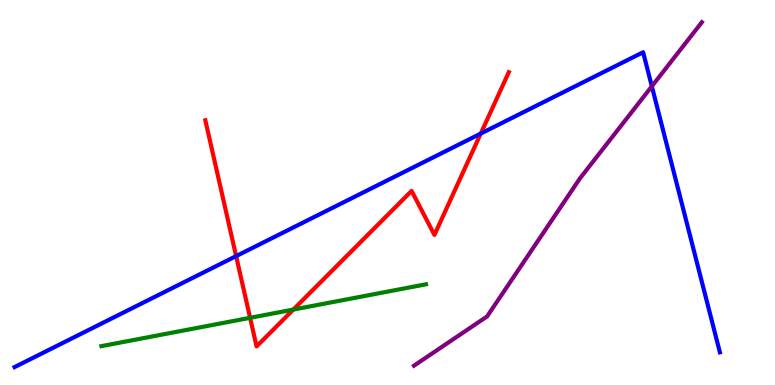[{'lines': ['blue', 'red'], 'intersections': [{'x': 3.05, 'y': 3.35}, {'x': 6.2, 'y': 6.53}]}, {'lines': ['green', 'red'], 'intersections': [{'x': 3.23, 'y': 1.75}, {'x': 3.78, 'y': 1.96}]}, {'lines': ['purple', 'red'], 'intersections': []}, {'lines': ['blue', 'green'], 'intersections': []}, {'lines': ['blue', 'purple'], 'intersections': [{'x': 8.41, 'y': 7.76}]}, {'lines': ['green', 'purple'], 'intersections': []}]